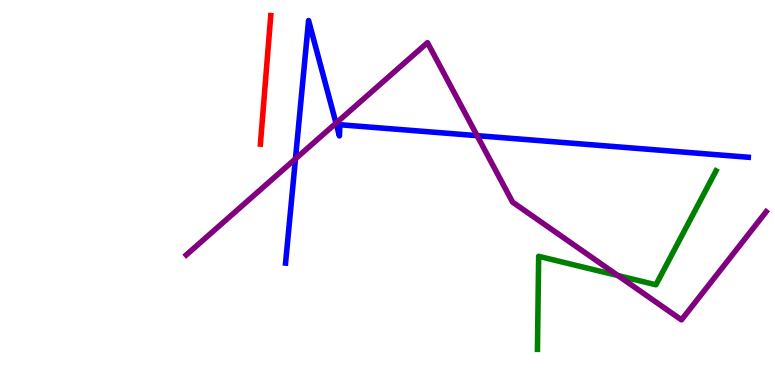[{'lines': ['blue', 'red'], 'intersections': []}, {'lines': ['green', 'red'], 'intersections': []}, {'lines': ['purple', 'red'], 'intersections': []}, {'lines': ['blue', 'green'], 'intersections': []}, {'lines': ['blue', 'purple'], 'intersections': [{'x': 3.81, 'y': 5.87}, {'x': 4.34, 'y': 6.8}, {'x': 6.16, 'y': 6.48}]}, {'lines': ['green', 'purple'], 'intersections': [{'x': 7.97, 'y': 2.84}]}]